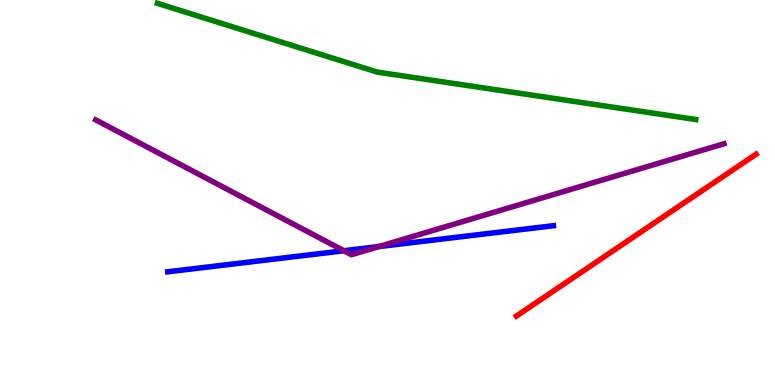[{'lines': ['blue', 'red'], 'intersections': []}, {'lines': ['green', 'red'], 'intersections': []}, {'lines': ['purple', 'red'], 'intersections': []}, {'lines': ['blue', 'green'], 'intersections': []}, {'lines': ['blue', 'purple'], 'intersections': [{'x': 4.44, 'y': 3.49}, {'x': 4.89, 'y': 3.6}]}, {'lines': ['green', 'purple'], 'intersections': []}]